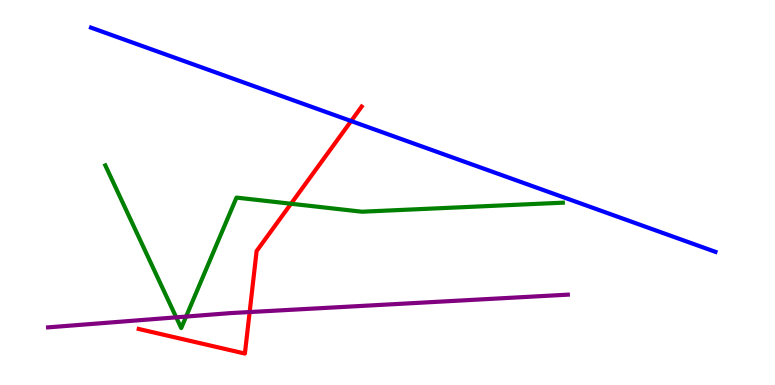[{'lines': ['blue', 'red'], 'intersections': [{'x': 4.53, 'y': 6.86}]}, {'lines': ['green', 'red'], 'intersections': [{'x': 3.76, 'y': 4.71}]}, {'lines': ['purple', 'red'], 'intersections': [{'x': 3.22, 'y': 1.89}]}, {'lines': ['blue', 'green'], 'intersections': []}, {'lines': ['blue', 'purple'], 'intersections': []}, {'lines': ['green', 'purple'], 'intersections': [{'x': 2.27, 'y': 1.76}, {'x': 2.4, 'y': 1.78}]}]